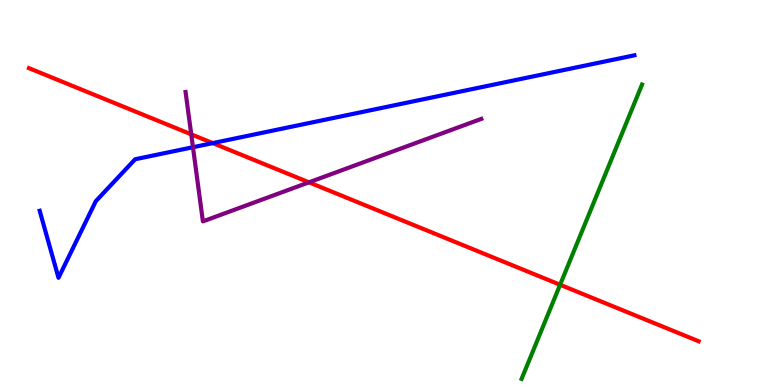[{'lines': ['blue', 'red'], 'intersections': [{'x': 2.75, 'y': 6.28}]}, {'lines': ['green', 'red'], 'intersections': [{'x': 7.23, 'y': 2.6}]}, {'lines': ['purple', 'red'], 'intersections': [{'x': 2.47, 'y': 6.51}, {'x': 3.99, 'y': 5.26}]}, {'lines': ['blue', 'green'], 'intersections': []}, {'lines': ['blue', 'purple'], 'intersections': [{'x': 2.49, 'y': 6.18}]}, {'lines': ['green', 'purple'], 'intersections': []}]